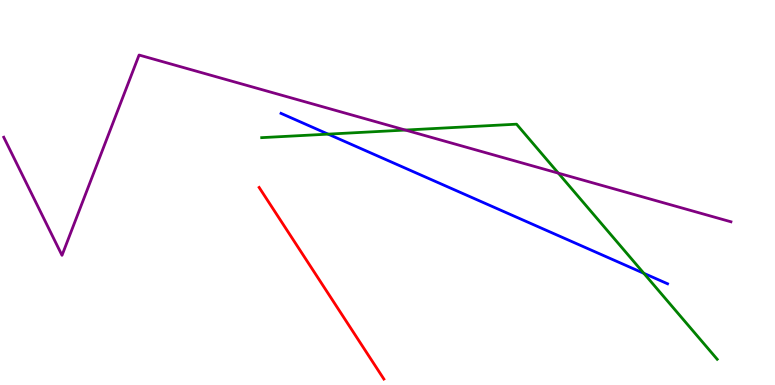[{'lines': ['blue', 'red'], 'intersections': []}, {'lines': ['green', 'red'], 'intersections': []}, {'lines': ['purple', 'red'], 'intersections': []}, {'lines': ['blue', 'green'], 'intersections': [{'x': 4.23, 'y': 6.52}, {'x': 8.31, 'y': 2.9}]}, {'lines': ['blue', 'purple'], 'intersections': []}, {'lines': ['green', 'purple'], 'intersections': [{'x': 5.23, 'y': 6.62}, {'x': 7.2, 'y': 5.5}]}]